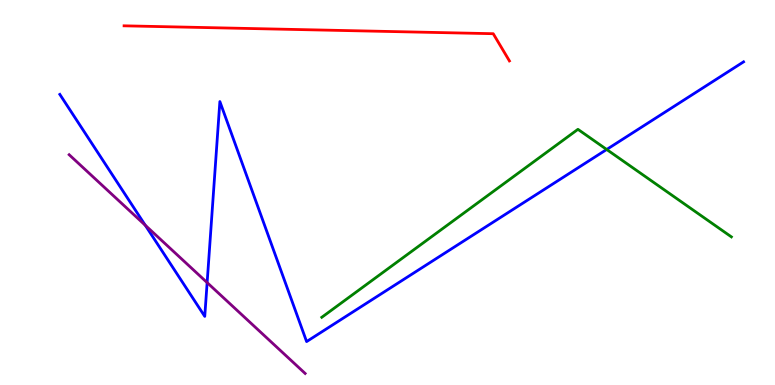[{'lines': ['blue', 'red'], 'intersections': []}, {'lines': ['green', 'red'], 'intersections': []}, {'lines': ['purple', 'red'], 'intersections': []}, {'lines': ['blue', 'green'], 'intersections': [{'x': 7.83, 'y': 6.12}]}, {'lines': ['blue', 'purple'], 'intersections': [{'x': 1.87, 'y': 4.15}, {'x': 2.67, 'y': 2.66}]}, {'lines': ['green', 'purple'], 'intersections': []}]